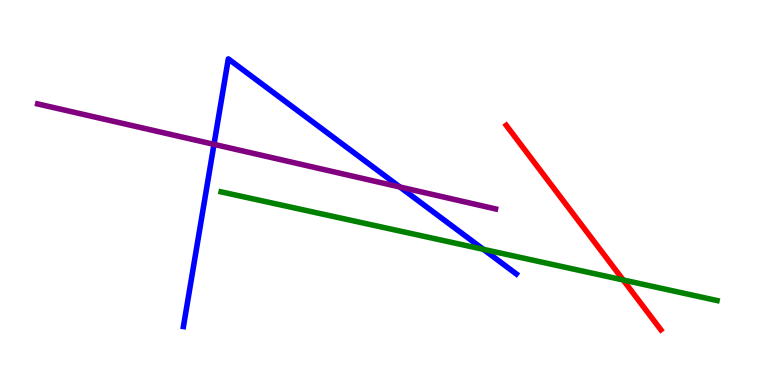[{'lines': ['blue', 'red'], 'intersections': []}, {'lines': ['green', 'red'], 'intersections': [{'x': 8.04, 'y': 2.73}]}, {'lines': ['purple', 'red'], 'intersections': []}, {'lines': ['blue', 'green'], 'intersections': [{'x': 6.24, 'y': 3.52}]}, {'lines': ['blue', 'purple'], 'intersections': [{'x': 2.76, 'y': 6.25}, {'x': 5.16, 'y': 5.14}]}, {'lines': ['green', 'purple'], 'intersections': []}]